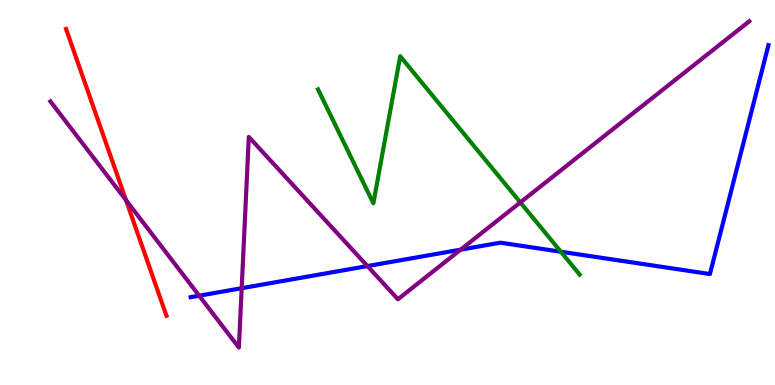[{'lines': ['blue', 'red'], 'intersections': []}, {'lines': ['green', 'red'], 'intersections': []}, {'lines': ['purple', 'red'], 'intersections': [{'x': 1.63, 'y': 4.8}]}, {'lines': ['blue', 'green'], 'intersections': [{'x': 7.24, 'y': 3.46}]}, {'lines': ['blue', 'purple'], 'intersections': [{'x': 2.57, 'y': 2.32}, {'x': 3.12, 'y': 2.51}, {'x': 4.74, 'y': 3.09}, {'x': 5.94, 'y': 3.51}]}, {'lines': ['green', 'purple'], 'intersections': [{'x': 6.71, 'y': 4.74}]}]